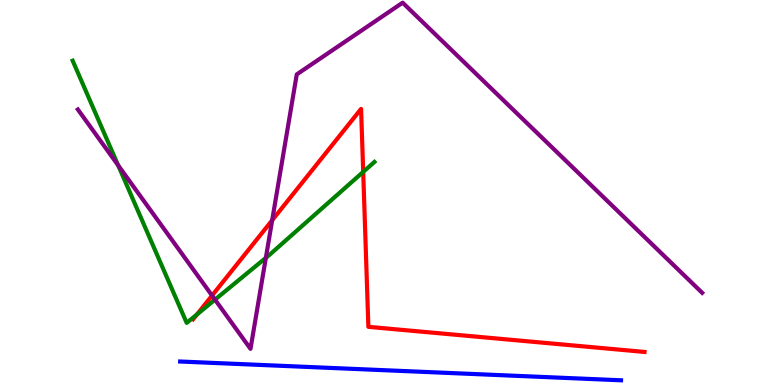[{'lines': ['blue', 'red'], 'intersections': []}, {'lines': ['green', 'red'], 'intersections': [{'x': 2.54, 'y': 1.83}, {'x': 4.69, 'y': 5.54}]}, {'lines': ['purple', 'red'], 'intersections': [{'x': 2.74, 'y': 2.32}, {'x': 3.51, 'y': 4.28}]}, {'lines': ['blue', 'green'], 'intersections': []}, {'lines': ['blue', 'purple'], 'intersections': []}, {'lines': ['green', 'purple'], 'intersections': [{'x': 1.52, 'y': 5.7}, {'x': 2.77, 'y': 2.22}, {'x': 3.43, 'y': 3.3}]}]